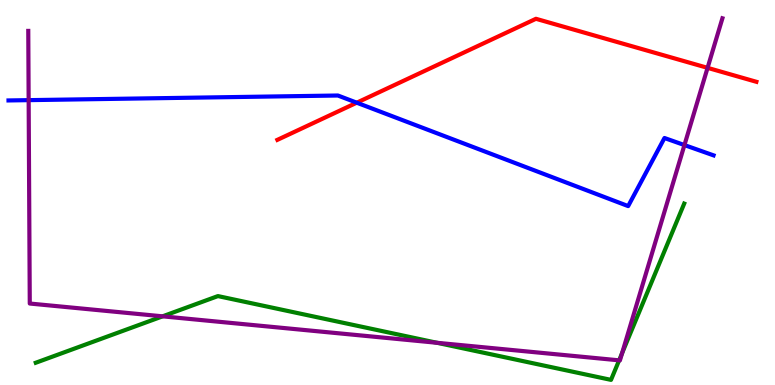[{'lines': ['blue', 'red'], 'intersections': [{'x': 4.6, 'y': 7.33}]}, {'lines': ['green', 'red'], 'intersections': []}, {'lines': ['purple', 'red'], 'intersections': [{'x': 9.13, 'y': 8.24}]}, {'lines': ['blue', 'green'], 'intersections': []}, {'lines': ['blue', 'purple'], 'intersections': [{'x': 0.37, 'y': 7.4}, {'x': 8.83, 'y': 6.23}]}, {'lines': ['green', 'purple'], 'intersections': [{'x': 2.1, 'y': 1.78}, {'x': 5.64, 'y': 1.1}, {'x': 7.99, 'y': 0.64}, {'x': 8.03, 'y': 0.826}]}]